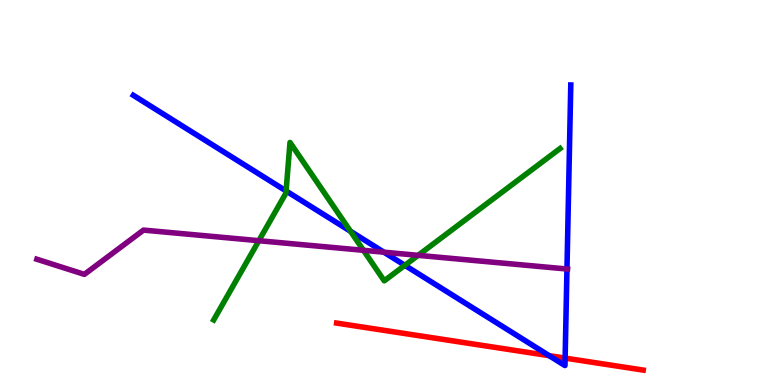[{'lines': ['blue', 'red'], 'intersections': [{'x': 7.09, 'y': 0.762}, {'x': 7.29, 'y': 0.698}]}, {'lines': ['green', 'red'], 'intersections': []}, {'lines': ['purple', 'red'], 'intersections': []}, {'lines': ['blue', 'green'], 'intersections': [{'x': 3.69, 'y': 5.04}, {'x': 4.52, 'y': 3.99}, {'x': 5.22, 'y': 3.11}]}, {'lines': ['blue', 'purple'], 'intersections': [{'x': 4.95, 'y': 3.45}, {'x': 7.32, 'y': 3.01}]}, {'lines': ['green', 'purple'], 'intersections': [{'x': 3.34, 'y': 3.75}, {'x': 4.69, 'y': 3.5}, {'x': 5.4, 'y': 3.37}]}]